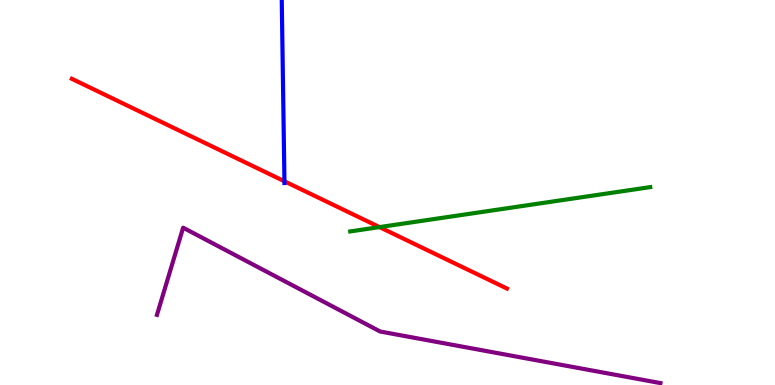[{'lines': ['blue', 'red'], 'intersections': [{'x': 3.67, 'y': 5.29}]}, {'lines': ['green', 'red'], 'intersections': [{'x': 4.9, 'y': 4.1}]}, {'lines': ['purple', 'red'], 'intersections': []}, {'lines': ['blue', 'green'], 'intersections': []}, {'lines': ['blue', 'purple'], 'intersections': []}, {'lines': ['green', 'purple'], 'intersections': []}]